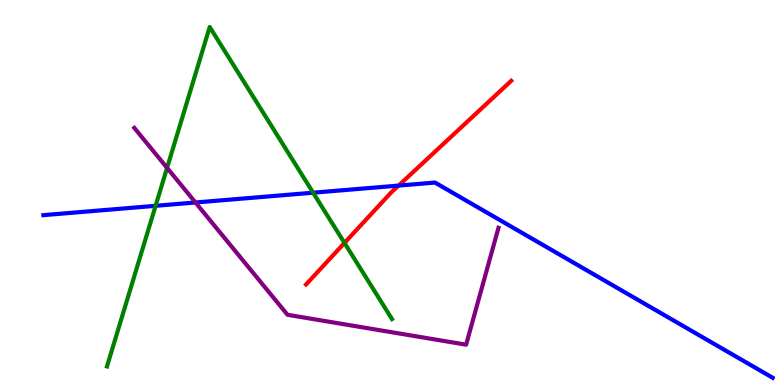[{'lines': ['blue', 'red'], 'intersections': [{'x': 5.14, 'y': 5.18}]}, {'lines': ['green', 'red'], 'intersections': [{'x': 4.44, 'y': 3.69}]}, {'lines': ['purple', 'red'], 'intersections': []}, {'lines': ['blue', 'green'], 'intersections': [{'x': 2.01, 'y': 4.65}, {'x': 4.04, 'y': 4.99}]}, {'lines': ['blue', 'purple'], 'intersections': [{'x': 2.52, 'y': 4.74}]}, {'lines': ['green', 'purple'], 'intersections': [{'x': 2.16, 'y': 5.64}]}]